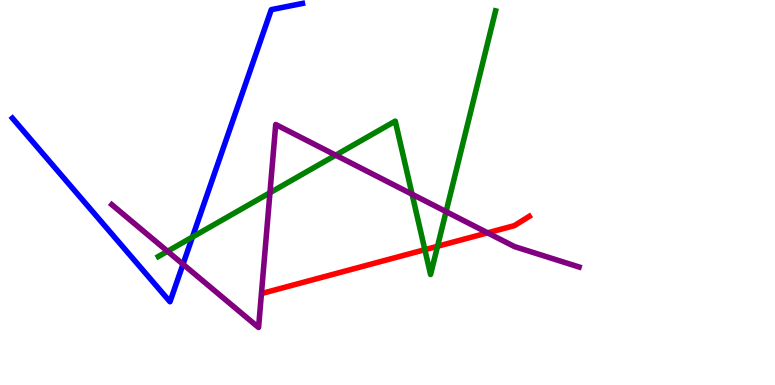[{'lines': ['blue', 'red'], 'intersections': []}, {'lines': ['green', 'red'], 'intersections': [{'x': 5.48, 'y': 3.51}, {'x': 5.65, 'y': 3.6}]}, {'lines': ['purple', 'red'], 'intersections': [{'x': 6.29, 'y': 3.95}]}, {'lines': ['blue', 'green'], 'intersections': [{'x': 2.48, 'y': 3.84}]}, {'lines': ['blue', 'purple'], 'intersections': [{'x': 2.36, 'y': 3.14}]}, {'lines': ['green', 'purple'], 'intersections': [{'x': 2.16, 'y': 3.47}, {'x': 3.48, 'y': 4.99}, {'x': 4.33, 'y': 5.97}, {'x': 5.32, 'y': 4.95}, {'x': 5.76, 'y': 4.5}]}]